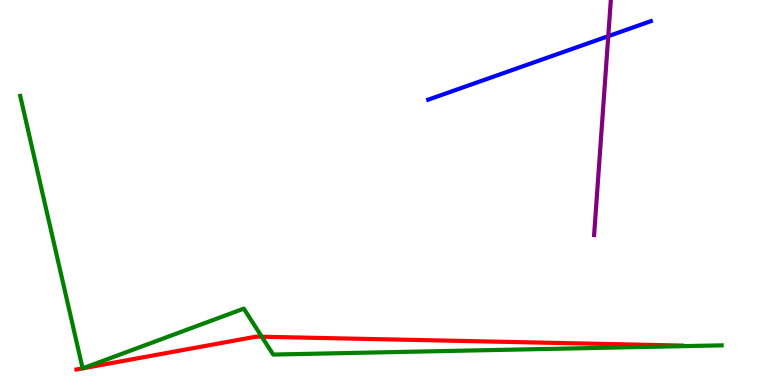[{'lines': ['blue', 'red'], 'intersections': []}, {'lines': ['green', 'red'], 'intersections': [{'x': 1.07, 'y': 0.432}, {'x': 1.07, 'y': 0.433}, {'x': 3.38, 'y': 1.25}]}, {'lines': ['purple', 'red'], 'intersections': []}, {'lines': ['blue', 'green'], 'intersections': []}, {'lines': ['blue', 'purple'], 'intersections': [{'x': 7.85, 'y': 9.06}]}, {'lines': ['green', 'purple'], 'intersections': []}]